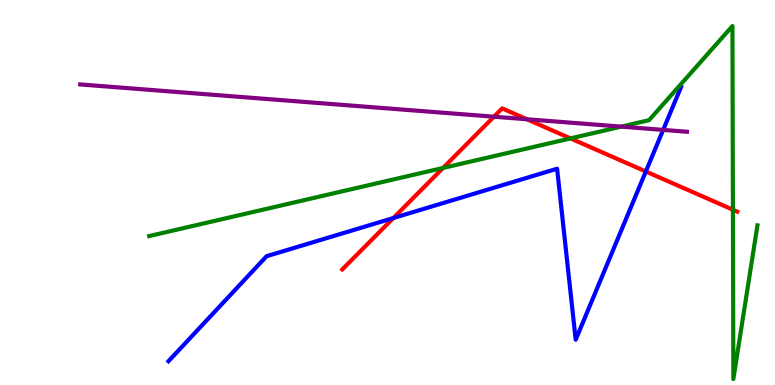[{'lines': ['blue', 'red'], 'intersections': [{'x': 5.07, 'y': 4.34}, {'x': 8.33, 'y': 5.55}]}, {'lines': ['green', 'red'], 'intersections': [{'x': 5.72, 'y': 5.64}, {'x': 7.36, 'y': 6.41}, {'x': 9.46, 'y': 4.55}]}, {'lines': ['purple', 'red'], 'intersections': [{'x': 6.37, 'y': 6.97}, {'x': 6.8, 'y': 6.9}]}, {'lines': ['blue', 'green'], 'intersections': []}, {'lines': ['blue', 'purple'], 'intersections': [{'x': 8.56, 'y': 6.63}]}, {'lines': ['green', 'purple'], 'intersections': [{'x': 8.02, 'y': 6.71}]}]